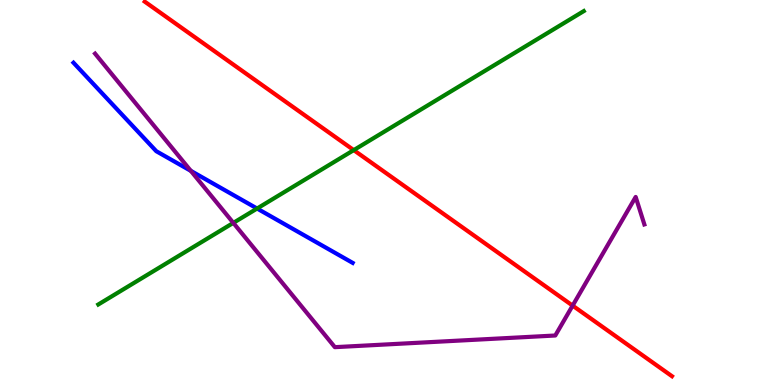[{'lines': ['blue', 'red'], 'intersections': []}, {'lines': ['green', 'red'], 'intersections': [{'x': 4.56, 'y': 6.1}]}, {'lines': ['purple', 'red'], 'intersections': [{'x': 7.39, 'y': 2.06}]}, {'lines': ['blue', 'green'], 'intersections': [{'x': 3.32, 'y': 4.58}]}, {'lines': ['blue', 'purple'], 'intersections': [{'x': 2.46, 'y': 5.56}]}, {'lines': ['green', 'purple'], 'intersections': [{'x': 3.01, 'y': 4.21}]}]